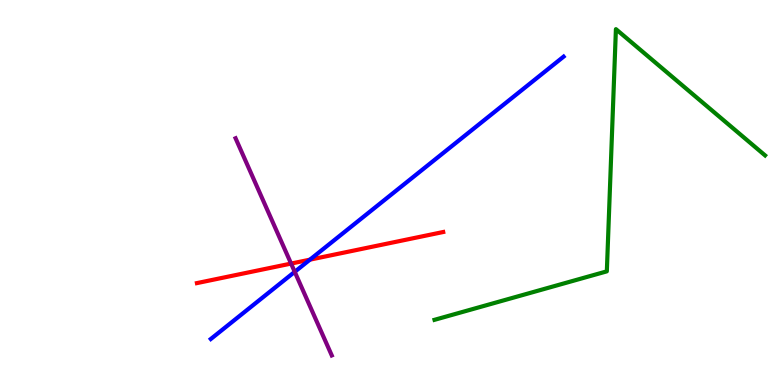[{'lines': ['blue', 'red'], 'intersections': [{'x': 4.0, 'y': 3.26}]}, {'lines': ['green', 'red'], 'intersections': []}, {'lines': ['purple', 'red'], 'intersections': [{'x': 3.76, 'y': 3.15}]}, {'lines': ['blue', 'green'], 'intersections': []}, {'lines': ['blue', 'purple'], 'intersections': [{'x': 3.8, 'y': 2.94}]}, {'lines': ['green', 'purple'], 'intersections': []}]